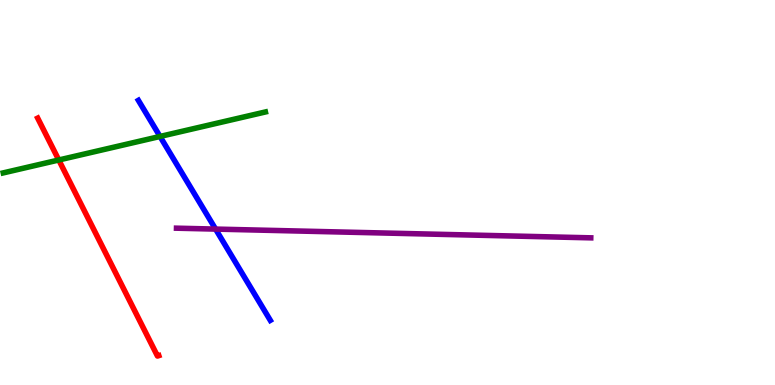[{'lines': ['blue', 'red'], 'intersections': []}, {'lines': ['green', 'red'], 'intersections': [{'x': 0.758, 'y': 5.84}]}, {'lines': ['purple', 'red'], 'intersections': []}, {'lines': ['blue', 'green'], 'intersections': [{'x': 2.06, 'y': 6.46}]}, {'lines': ['blue', 'purple'], 'intersections': [{'x': 2.78, 'y': 4.05}]}, {'lines': ['green', 'purple'], 'intersections': []}]